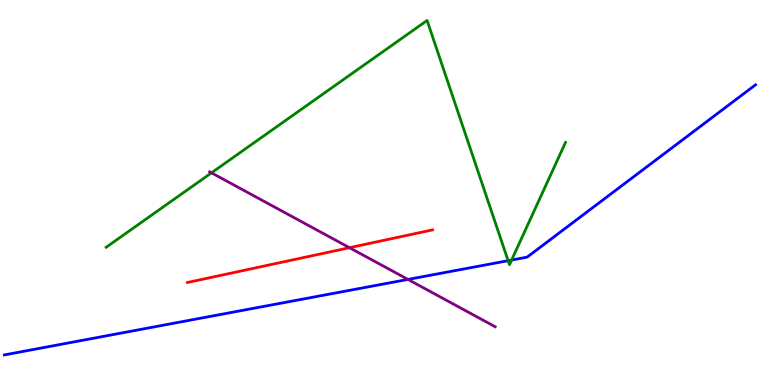[{'lines': ['blue', 'red'], 'intersections': []}, {'lines': ['green', 'red'], 'intersections': []}, {'lines': ['purple', 'red'], 'intersections': [{'x': 4.51, 'y': 3.57}]}, {'lines': ['blue', 'green'], 'intersections': [{'x': 6.56, 'y': 3.23}, {'x': 6.6, 'y': 3.25}]}, {'lines': ['blue', 'purple'], 'intersections': [{'x': 5.26, 'y': 2.74}]}, {'lines': ['green', 'purple'], 'intersections': [{'x': 2.73, 'y': 5.51}]}]